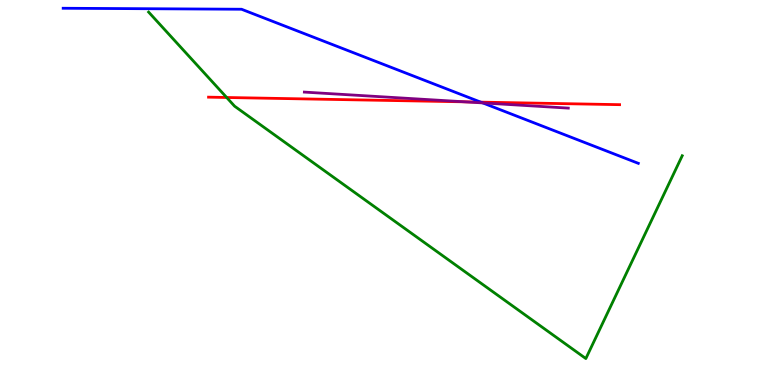[{'lines': ['blue', 'red'], 'intersections': [{'x': 6.2, 'y': 7.35}]}, {'lines': ['green', 'red'], 'intersections': [{'x': 2.92, 'y': 7.47}]}, {'lines': ['purple', 'red'], 'intersections': [{'x': 6.0, 'y': 7.35}]}, {'lines': ['blue', 'green'], 'intersections': []}, {'lines': ['blue', 'purple'], 'intersections': [{'x': 6.23, 'y': 7.33}]}, {'lines': ['green', 'purple'], 'intersections': []}]